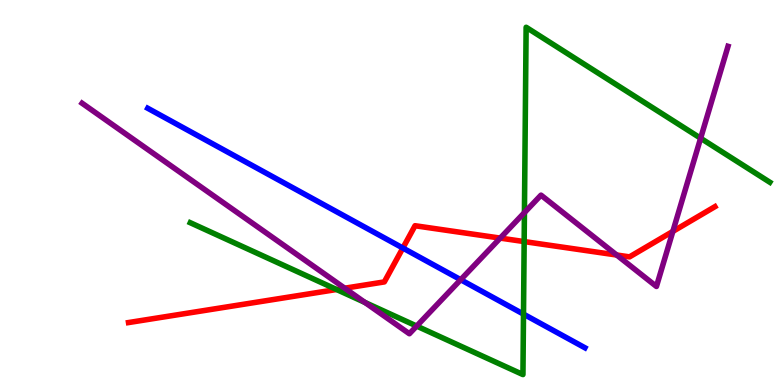[{'lines': ['blue', 'red'], 'intersections': [{'x': 5.2, 'y': 3.56}]}, {'lines': ['green', 'red'], 'intersections': [{'x': 4.34, 'y': 2.48}, {'x': 6.76, 'y': 3.73}]}, {'lines': ['purple', 'red'], 'intersections': [{'x': 4.45, 'y': 2.51}, {'x': 6.45, 'y': 3.82}, {'x': 7.96, 'y': 3.38}, {'x': 8.68, 'y': 3.99}]}, {'lines': ['blue', 'green'], 'intersections': [{'x': 6.75, 'y': 1.84}]}, {'lines': ['blue', 'purple'], 'intersections': [{'x': 5.94, 'y': 2.73}]}, {'lines': ['green', 'purple'], 'intersections': [{'x': 4.71, 'y': 2.14}, {'x': 5.38, 'y': 1.53}, {'x': 6.77, 'y': 4.48}, {'x': 9.04, 'y': 6.41}]}]